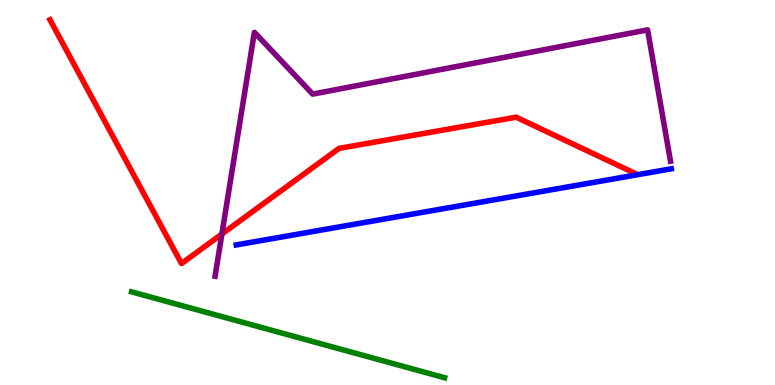[{'lines': ['blue', 'red'], 'intersections': []}, {'lines': ['green', 'red'], 'intersections': []}, {'lines': ['purple', 'red'], 'intersections': [{'x': 2.86, 'y': 3.92}]}, {'lines': ['blue', 'green'], 'intersections': []}, {'lines': ['blue', 'purple'], 'intersections': []}, {'lines': ['green', 'purple'], 'intersections': []}]